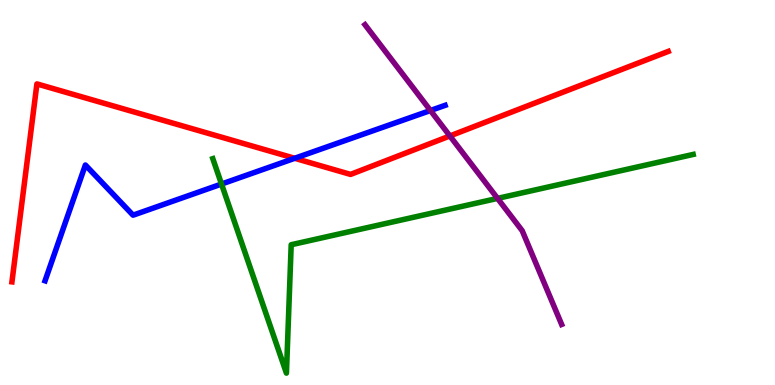[{'lines': ['blue', 'red'], 'intersections': [{'x': 3.8, 'y': 5.89}]}, {'lines': ['green', 'red'], 'intersections': []}, {'lines': ['purple', 'red'], 'intersections': [{'x': 5.8, 'y': 6.47}]}, {'lines': ['blue', 'green'], 'intersections': [{'x': 2.86, 'y': 5.22}]}, {'lines': ['blue', 'purple'], 'intersections': [{'x': 5.55, 'y': 7.13}]}, {'lines': ['green', 'purple'], 'intersections': [{'x': 6.42, 'y': 4.85}]}]